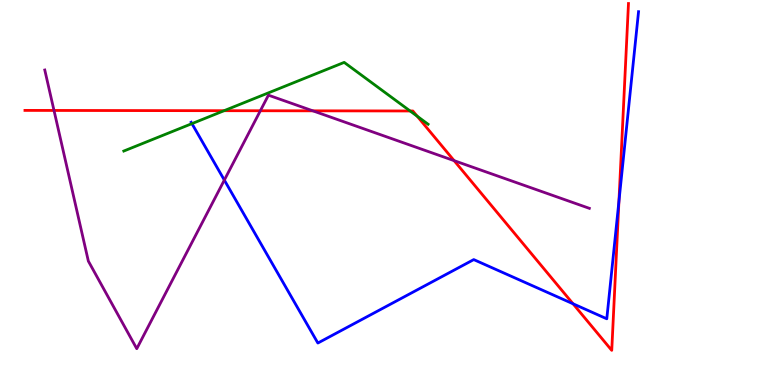[{'lines': ['blue', 'red'], 'intersections': [{'x': 7.39, 'y': 2.11}, {'x': 7.99, 'y': 4.77}]}, {'lines': ['green', 'red'], 'intersections': [{'x': 2.89, 'y': 7.12}, {'x': 5.29, 'y': 7.12}, {'x': 5.38, 'y': 6.98}]}, {'lines': ['purple', 'red'], 'intersections': [{'x': 0.697, 'y': 7.13}, {'x': 3.36, 'y': 7.12}, {'x': 4.04, 'y': 7.12}, {'x': 5.86, 'y': 5.83}]}, {'lines': ['blue', 'green'], 'intersections': [{'x': 2.48, 'y': 6.79}]}, {'lines': ['blue', 'purple'], 'intersections': [{'x': 2.89, 'y': 5.32}]}, {'lines': ['green', 'purple'], 'intersections': []}]